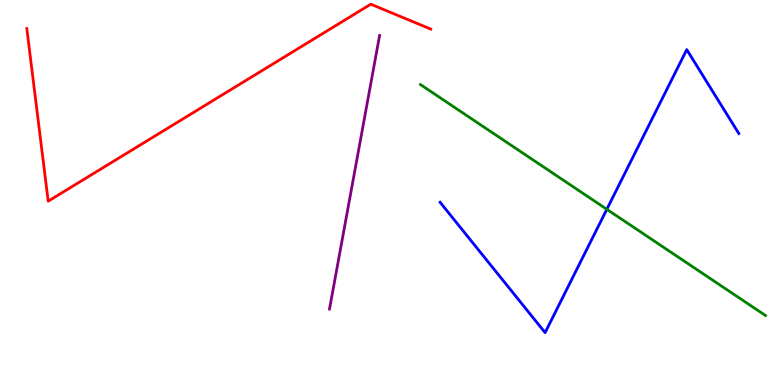[{'lines': ['blue', 'red'], 'intersections': []}, {'lines': ['green', 'red'], 'intersections': []}, {'lines': ['purple', 'red'], 'intersections': []}, {'lines': ['blue', 'green'], 'intersections': [{'x': 7.83, 'y': 4.56}]}, {'lines': ['blue', 'purple'], 'intersections': []}, {'lines': ['green', 'purple'], 'intersections': []}]